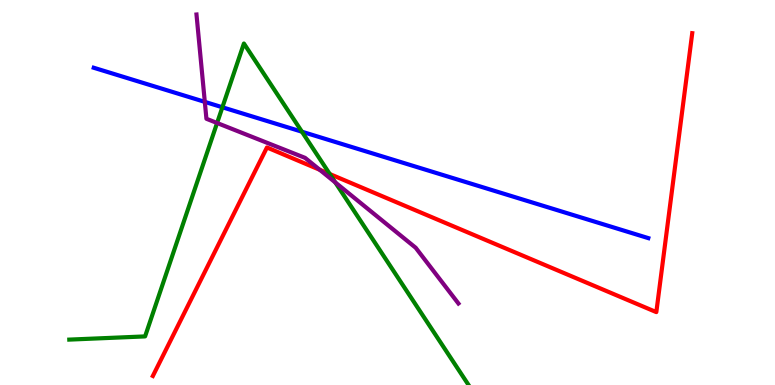[{'lines': ['blue', 'red'], 'intersections': []}, {'lines': ['green', 'red'], 'intersections': [{'x': 4.26, 'y': 5.48}]}, {'lines': ['purple', 'red'], 'intersections': [{'x': 4.13, 'y': 5.59}]}, {'lines': ['blue', 'green'], 'intersections': [{'x': 2.87, 'y': 7.21}, {'x': 3.9, 'y': 6.58}]}, {'lines': ['blue', 'purple'], 'intersections': [{'x': 2.64, 'y': 7.35}]}, {'lines': ['green', 'purple'], 'intersections': [{'x': 2.8, 'y': 6.81}, {'x': 4.33, 'y': 5.26}]}]